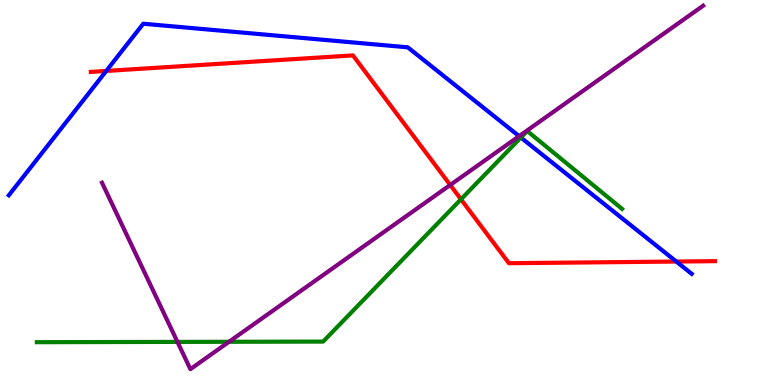[{'lines': ['blue', 'red'], 'intersections': [{'x': 1.37, 'y': 8.16}, {'x': 8.73, 'y': 3.21}]}, {'lines': ['green', 'red'], 'intersections': [{'x': 5.95, 'y': 4.82}]}, {'lines': ['purple', 'red'], 'intersections': [{'x': 5.81, 'y': 5.2}]}, {'lines': ['blue', 'green'], 'intersections': [{'x': 6.72, 'y': 6.43}]}, {'lines': ['blue', 'purple'], 'intersections': [{'x': 6.7, 'y': 6.46}]}, {'lines': ['green', 'purple'], 'intersections': [{'x': 2.29, 'y': 1.12}, {'x': 2.95, 'y': 1.12}]}]